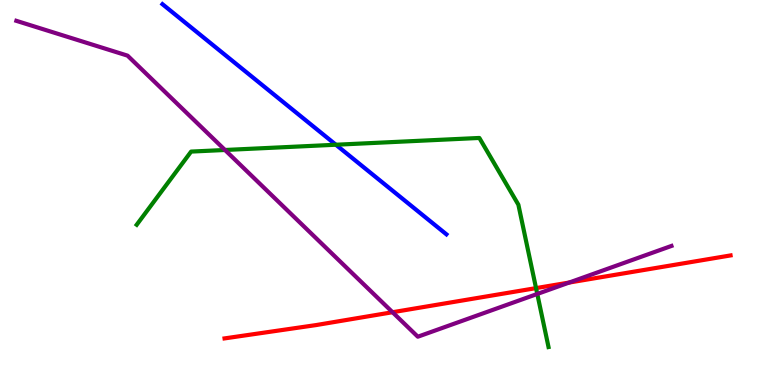[{'lines': ['blue', 'red'], 'intersections': []}, {'lines': ['green', 'red'], 'intersections': [{'x': 6.92, 'y': 2.52}]}, {'lines': ['purple', 'red'], 'intersections': [{'x': 5.07, 'y': 1.89}, {'x': 7.34, 'y': 2.66}]}, {'lines': ['blue', 'green'], 'intersections': [{'x': 4.33, 'y': 6.24}]}, {'lines': ['blue', 'purple'], 'intersections': []}, {'lines': ['green', 'purple'], 'intersections': [{'x': 2.9, 'y': 6.1}, {'x': 6.93, 'y': 2.36}]}]